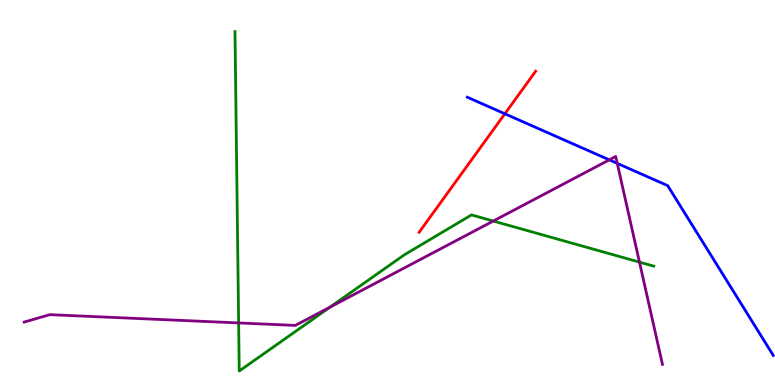[{'lines': ['blue', 'red'], 'intersections': [{'x': 6.51, 'y': 7.04}]}, {'lines': ['green', 'red'], 'intersections': []}, {'lines': ['purple', 'red'], 'intersections': []}, {'lines': ['blue', 'green'], 'intersections': []}, {'lines': ['blue', 'purple'], 'intersections': [{'x': 7.86, 'y': 5.85}, {'x': 7.96, 'y': 5.76}]}, {'lines': ['green', 'purple'], 'intersections': [{'x': 3.08, 'y': 1.61}, {'x': 4.26, 'y': 2.02}, {'x': 6.36, 'y': 4.26}, {'x': 8.25, 'y': 3.19}]}]